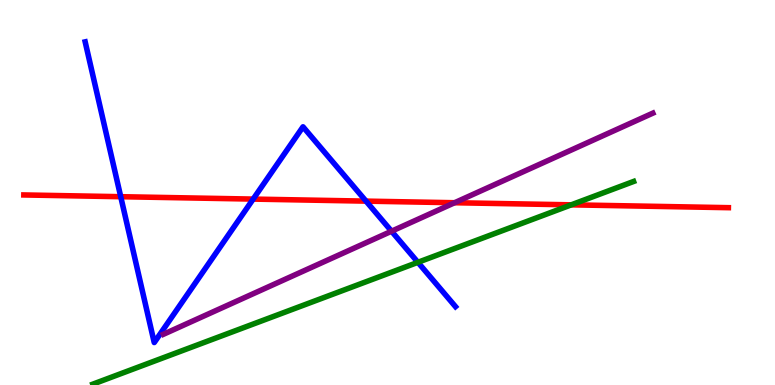[{'lines': ['blue', 'red'], 'intersections': [{'x': 1.56, 'y': 4.89}, {'x': 3.27, 'y': 4.83}, {'x': 4.72, 'y': 4.78}]}, {'lines': ['green', 'red'], 'intersections': [{'x': 7.37, 'y': 4.68}]}, {'lines': ['purple', 'red'], 'intersections': [{'x': 5.87, 'y': 4.73}]}, {'lines': ['blue', 'green'], 'intersections': [{'x': 5.39, 'y': 3.19}]}, {'lines': ['blue', 'purple'], 'intersections': [{'x': 5.05, 'y': 3.99}]}, {'lines': ['green', 'purple'], 'intersections': []}]